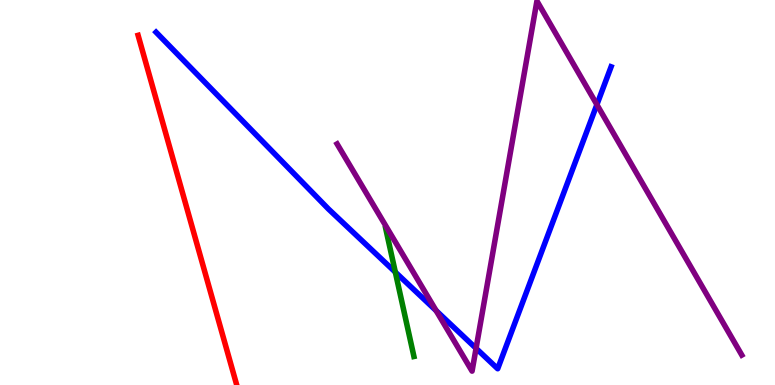[{'lines': ['blue', 'red'], 'intersections': []}, {'lines': ['green', 'red'], 'intersections': []}, {'lines': ['purple', 'red'], 'intersections': []}, {'lines': ['blue', 'green'], 'intersections': [{'x': 5.1, 'y': 2.93}]}, {'lines': ['blue', 'purple'], 'intersections': [{'x': 5.63, 'y': 1.93}, {'x': 6.14, 'y': 0.952}, {'x': 7.7, 'y': 7.28}]}, {'lines': ['green', 'purple'], 'intersections': []}]